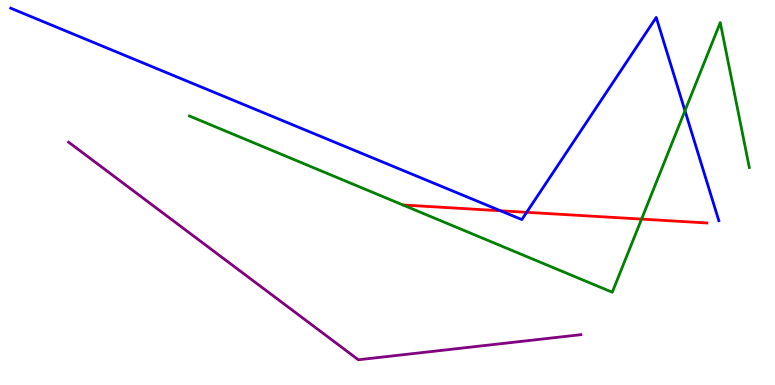[{'lines': ['blue', 'red'], 'intersections': [{'x': 6.46, 'y': 4.53}, {'x': 6.8, 'y': 4.49}]}, {'lines': ['green', 'red'], 'intersections': [{'x': 8.28, 'y': 4.31}]}, {'lines': ['purple', 'red'], 'intersections': []}, {'lines': ['blue', 'green'], 'intersections': [{'x': 8.84, 'y': 7.12}]}, {'lines': ['blue', 'purple'], 'intersections': []}, {'lines': ['green', 'purple'], 'intersections': []}]